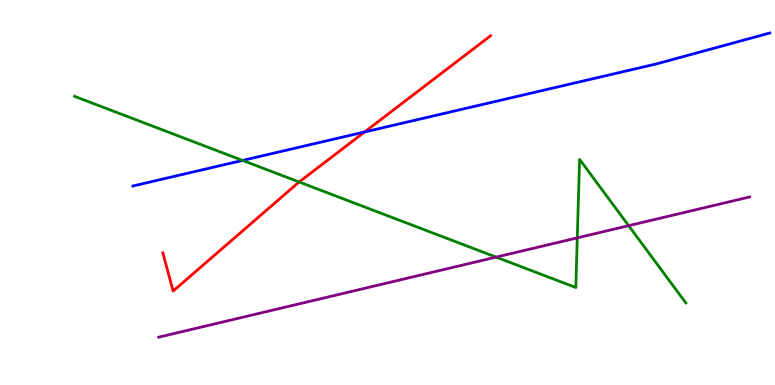[{'lines': ['blue', 'red'], 'intersections': [{'x': 4.7, 'y': 6.57}]}, {'lines': ['green', 'red'], 'intersections': [{'x': 3.86, 'y': 5.27}]}, {'lines': ['purple', 'red'], 'intersections': []}, {'lines': ['blue', 'green'], 'intersections': [{'x': 3.13, 'y': 5.83}]}, {'lines': ['blue', 'purple'], 'intersections': []}, {'lines': ['green', 'purple'], 'intersections': [{'x': 6.4, 'y': 3.32}, {'x': 7.45, 'y': 3.82}, {'x': 8.11, 'y': 4.14}]}]